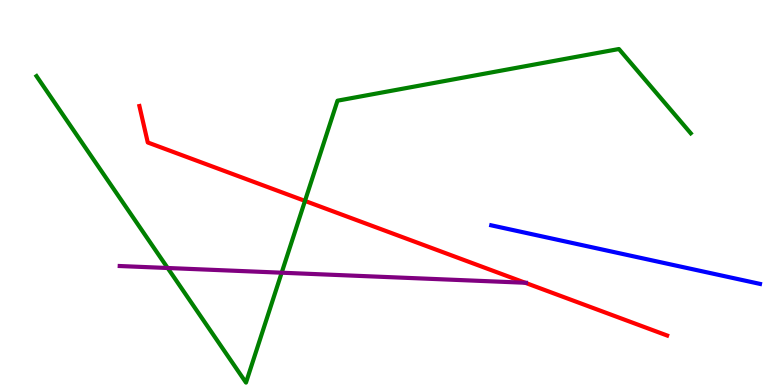[{'lines': ['blue', 'red'], 'intersections': []}, {'lines': ['green', 'red'], 'intersections': [{'x': 3.94, 'y': 4.78}]}, {'lines': ['purple', 'red'], 'intersections': [{'x': 6.78, 'y': 2.66}]}, {'lines': ['blue', 'green'], 'intersections': []}, {'lines': ['blue', 'purple'], 'intersections': []}, {'lines': ['green', 'purple'], 'intersections': [{'x': 2.16, 'y': 3.04}, {'x': 3.63, 'y': 2.92}]}]